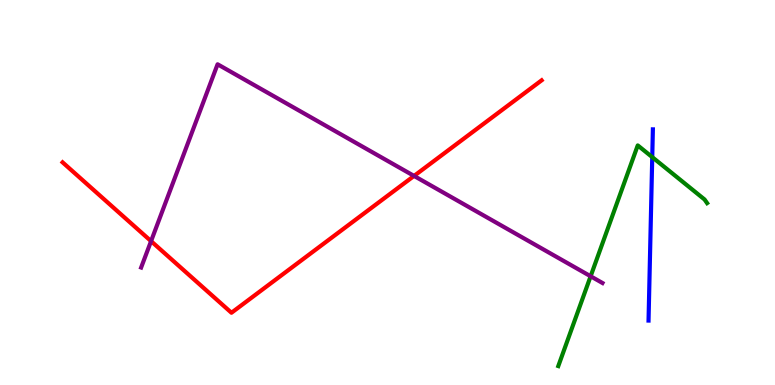[{'lines': ['blue', 'red'], 'intersections': []}, {'lines': ['green', 'red'], 'intersections': []}, {'lines': ['purple', 'red'], 'intersections': [{'x': 1.95, 'y': 3.74}, {'x': 5.34, 'y': 5.43}]}, {'lines': ['blue', 'green'], 'intersections': [{'x': 8.42, 'y': 5.92}]}, {'lines': ['blue', 'purple'], 'intersections': []}, {'lines': ['green', 'purple'], 'intersections': [{'x': 7.62, 'y': 2.82}]}]